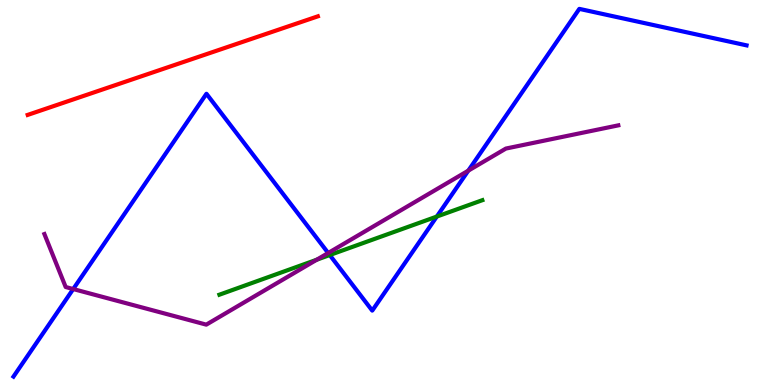[{'lines': ['blue', 'red'], 'intersections': []}, {'lines': ['green', 'red'], 'intersections': []}, {'lines': ['purple', 'red'], 'intersections': []}, {'lines': ['blue', 'green'], 'intersections': [{'x': 4.25, 'y': 3.38}, {'x': 5.64, 'y': 4.38}]}, {'lines': ['blue', 'purple'], 'intersections': [{'x': 0.945, 'y': 2.49}, {'x': 4.23, 'y': 3.43}, {'x': 6.04, 'y': 5.57}]}, {'lines': ['green', 'purple'], 'intersections': [{'x': 4.09, 'y': 3.25}]}]